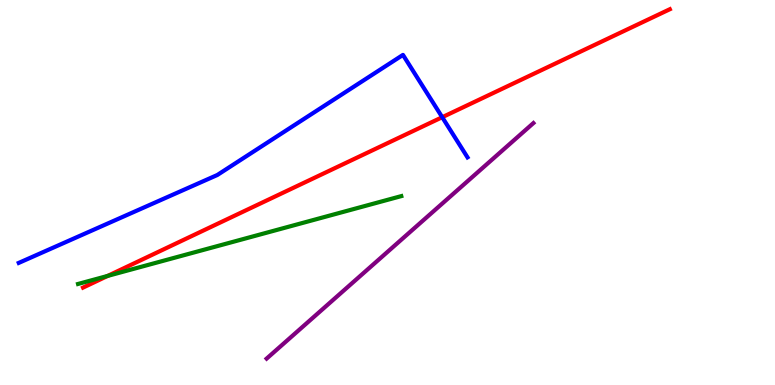[{'lines': ['blue', 'red'], 'intersections': [{'x': 5.71, 'y': 6.96}]}, {'lines': ['green', 'red'], 'intersections': [{'x': 1.39, 'y': 2.83}]}, {'lines': ['purple', 'red'], 'intersections': []}, {'lines': ['blue', 'green'], 'intersections': []}, {'lines': ['blue', 'purple'], 'intersections': []}, {'lines': ['green', 'purple'], 'intersections': []}]